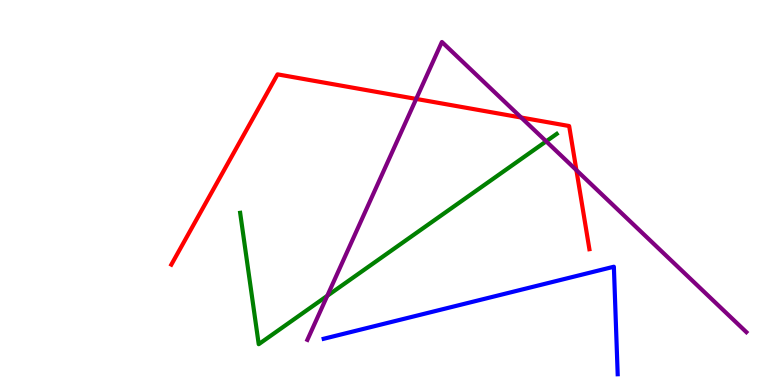[{'lines': ['blue', 'red'], 'intersections': []}, {'lines': ['green', 'red'], 'intersections': []}, {'lines': ['purple', 'red'], 'intersections': [{'x': 5.37, 'y': 7.43}, {'x': 6.73, 'y': 6.95}, {'x': 7.44, 'y': 5.58}]}, {'lines': ['blue', 'green'], 'intersections': []}, {'lines': ['blue', 'purple'], 'intersections': []}, {'lines': ['green', 'purple'], 'intersections': [{'x': 4.22, 'y': 2.32}, {'x': 7.05, 'y': 6.33}]}]